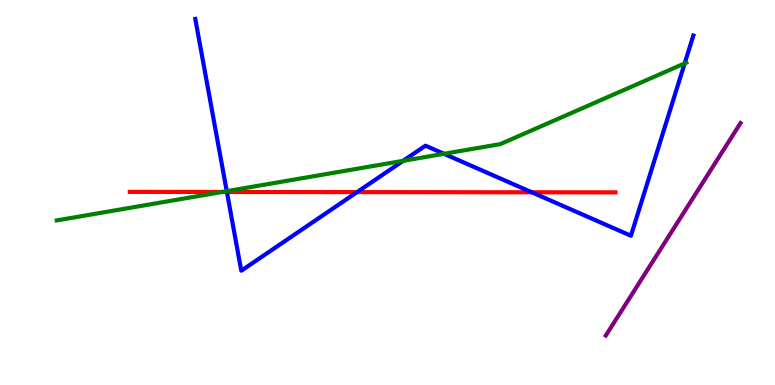[{'lines': ['blue', 'red'], 'intersections': [{'x': 2.93, 'y': 5.01}, {'x': 4.61, 'y': 5.01}, {'x': 6.86, 'y': 5.01}]}, {'lines': ['green', 'red'], 'intersections': [{'x': 2.87, 'y': 5.01}]}, {'lines': ['purple', 'red'], 'intersections': []}, {'lines': ['blue', 'green'], 'intersections': [{'x': 2.93, 'y': 5.03}, {'x': 5.2, 'y': 5.82}, {'x': 5.73, 'y': 6.01}, {'x': 8.83, 'y': 8.35}]}, {'lines': ['blue', 'purple'], 'intersections': []}, {'lines': ['green', 'purple'], 'intersections': []}]